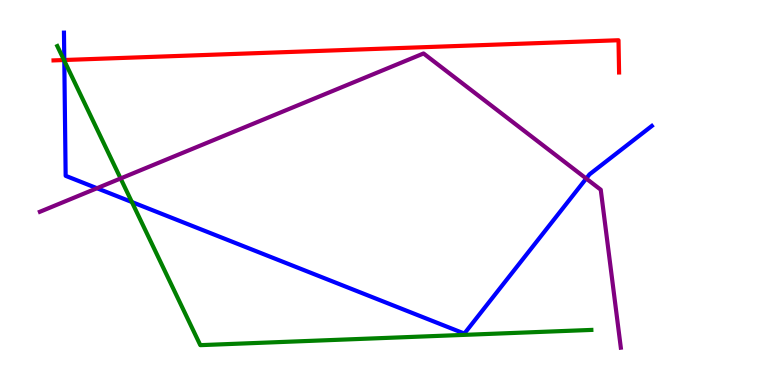[{'lines': ['blue', 'red'], 'intersections': [{'x': 0.83, 'y': 8.44}]}, {'lines': ['green', 'red'], 'intersections': [{'x': 0.825, 'y': 8.44}]}, {'lines': ['purple', 'red'], 'intersections': []}, {'lines': ['blue', 'green'], 'intersections': [{'x': 0.83, 'y': 8.42}, {'x': 1.7, 'y': 4.75}]}, {'lines': ['blue', 'purple'], 'intersections': [{'x': 1.25, 'y': 5.11}, {'x': 7.56, 'y': 5.36}]}, {'lines': ['green', 'purple'], 'intersections': [{'x': 1.56, 'y': 5.36}]}]